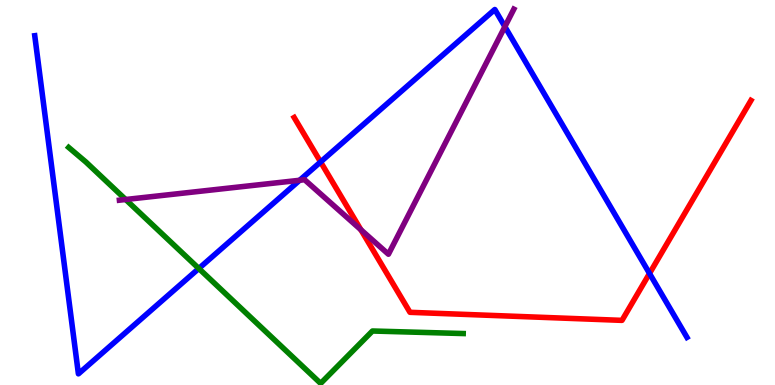[{'lines': ['blue', 'red'], 'intersections': [{'x': 4.14, 'y': 5.79}, {'x': 8.38, 'y': 2.9}]}, {'lines': ['green', 'red'], 'intersections': []}, {'lines': ['purple', 'red'], 'intersections': [{'x': 4.66, 'y': 4.03}]}, {'lines': ['blue', 'green'], 'intersections': [{'x': 2.57, 'y': 3.03}]}, {'lines': ['blue', 'purple'], 'intersections': [{'x': 3.87, 'y': 5.32}, {'x': 6.51, 'y': 9.31}]}, {'lines': ['green', 'purple'], 'intersections': [{'x': 1.62, 'y': 4.82}]}]